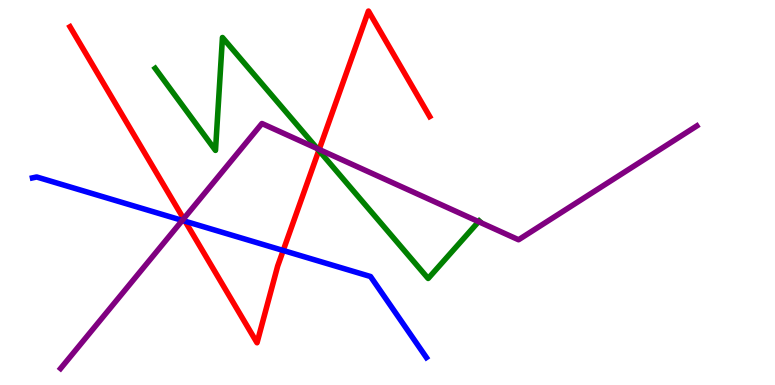[{'lines': ['blue', 'red'], 'intersections': [{'x': 2.39, 'y': 4.25}, {'x': 3.65, 'y': 3.49}]}, {'lines': ['green', 'red'], 'intersections': [{'x': 4.11, 'y': 6.09}]}, {'lines': ['purple', 'red'], 'intersections': [{'x': 2.37, 'y': 4.32}, {'x': 4.12, 'y': 6.12}]}, {'lines': ['blue', 'green'], 'intersections': []}, {'lines': ['blue', 'purple'], 'intersections': [{'x': 2.35, 'y': 4.28}]}, {'lines': ['green', 'purple'], 'intersections': [{'x': 4.09, 'y': 6.14}, {'x': 6.18, 'y': 4.24}]}]